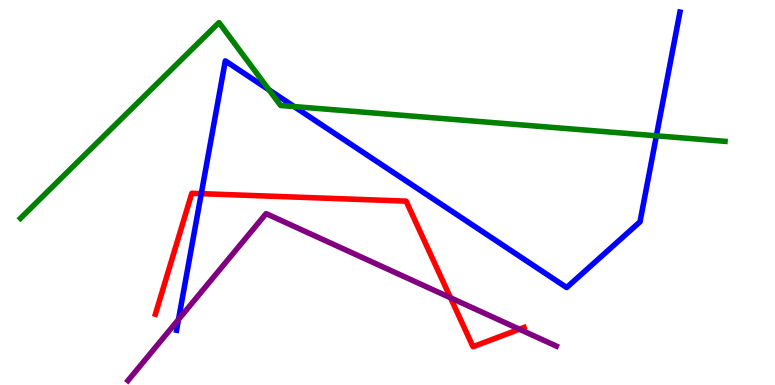[{'lines': ['blue', 'red'], 'intersections': [{'x': 2.6, 'y': 4.97}]}, {'lines': ['green', 'red'], 'intersections': []}, {'lines': ['purple', 'red'], 'intersections': [{'x': 5.81, 'y': 2.27}, {'x': 6.7, 'y': 1.45}]}, {'lines': ['blue', 'green'], 'intersections': [{'x': 3.47, 'y': 7.66}, {'x': 3.8, 'y': 7.23}, {'x': 8.47, 'y': 6.47}]}, {'lines': ['blue', 'purple'], 'intersections': [{'x': 2.3, 'y': 1.7}]}, {'lines': ['green', 'purple'], 'intersections': []}]